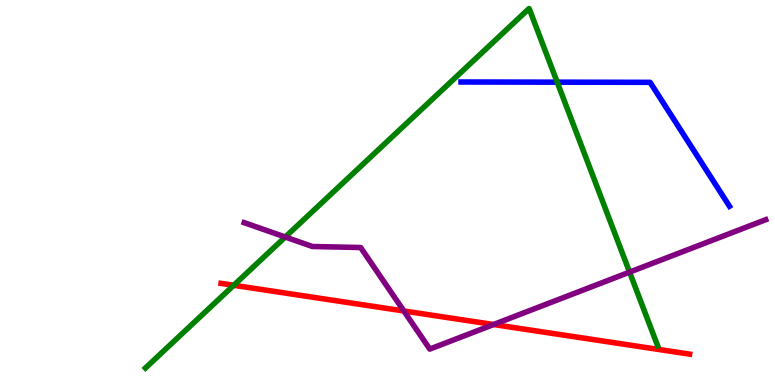[{'lines': ['blue', 'red'], 'intersections': []}, {'lines': ['green', 'red'], 'intersections': [{'x': 3.02, 'y': 2.59}]}, {'lines': ['purple', 'red'], 'intersections': [{'x': 5.21, 'y': 1.92}, {'x': 6.37, 'y': 1.57}]}, {'lines': ['blue', 'green'], 'intersections': [{'x': 7.19, 'y': 7.87}]}, {'lines': ['blue', 'purple'], 'intersections': []}, {'lines': ['green', 'purple'], 'intersections': [{'x': 3.68, 'y': 3.84}, {'x': 8.12, 'y': 2.93}]}]